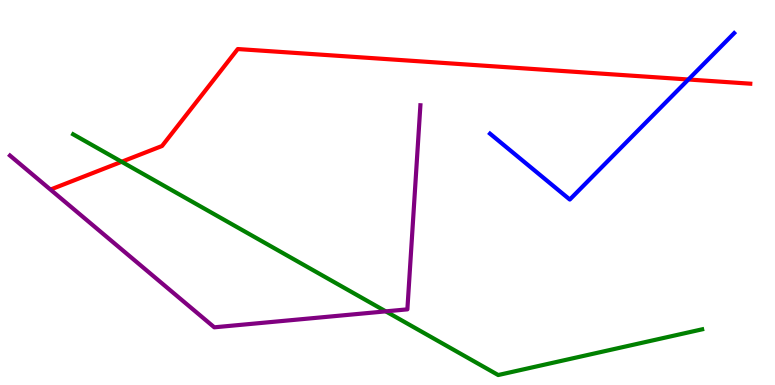[{'lines': ['blue', 'red'], 'intersections': [{'x': 8.88, 'y': 7.94}]}, {'lines': ['green', 'red'], 'intersections': [{'x': 1.57, 'y': 5.8}]}, {'lines': ['purple', 'red'], 'intersections': []}, {'lines': ['blue', 'green'], 'intersections': []}, {'lines': ['blue', 'purple'], 'intersections': []}, {'lines': ['green', 'purple'], 'intersections': [{'x': 4.98, 'y': 1.91}]}]